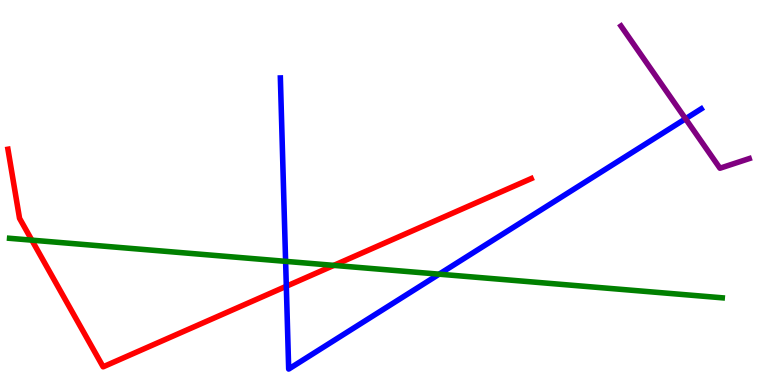[{'lines': ['blue', 'red'], 'intersections': [{'x': 3.69, 'y': 2.56}]}, {'lines': ['green', 'red'], 'intersections': [{'x': 0.411, 'y': 3.76}, {'x': 4.31, 'y': 3.11}]}, {'lines': ['purple', 'red'], 'intersections': []}, {'lines': ['blue', 'green'], 'intersections': [{'x': 3.69, 'y': 3.21}, {'x': 5.67, 'y': 2.88}]}, {'lines': ['blue', 'purple'], 'intersections': [{'x': 8.85, 'y': 6.92}]}, {'lines': ['green', 'purple'], 'intersections': []}]